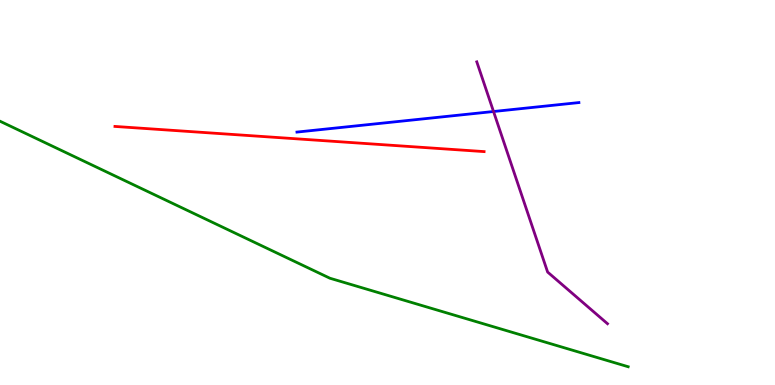[{'lines': ['blue', 'red'], 'intersections': []}, {'lines': ['green', 'red'], 'intersections': []}, {'lines': ['purple', 'red'], 'intersections': []}, {'lines': ['blue', 'green'], 'intersections': []}, {'lines': ['blue', 'purple'], 'intersections': [{'x': 6.37, 'y': 7.1}]}, {'lines': ['green', 'purple'], 'intersections': []}]